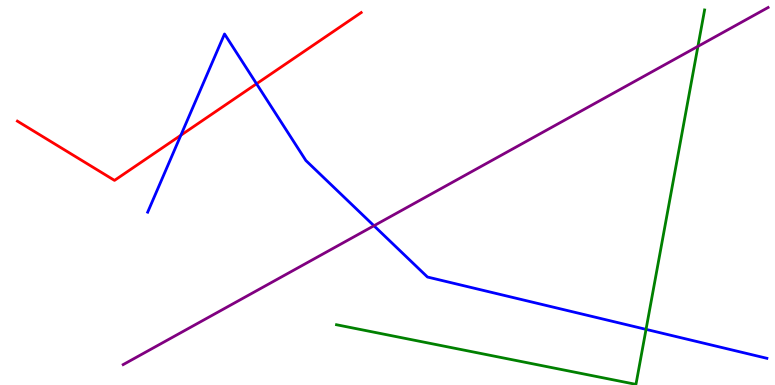[{'lines': ['blue', 'red'], 'intersections': [{'x': 2.33, 'y': 6.49}, {'x': 3.31, 'y': 7.82}]}, {'lines': ['green', 'red'], 'intersections': []}, {'lines': ['purple', 'red'], 'intersections': []}, {'lines': ['blue', 'green'], 'intersections': [{'x': 8.34, 'y': 1.45}]}, {'lines': ['blue', 'purple'], 'intersections': [{'x': 4.83, 'y': 4.14}]}, {'lines': ['green', 'purple'], 'intersections': [{'x': 9.01, 'y': 8.8}]}]